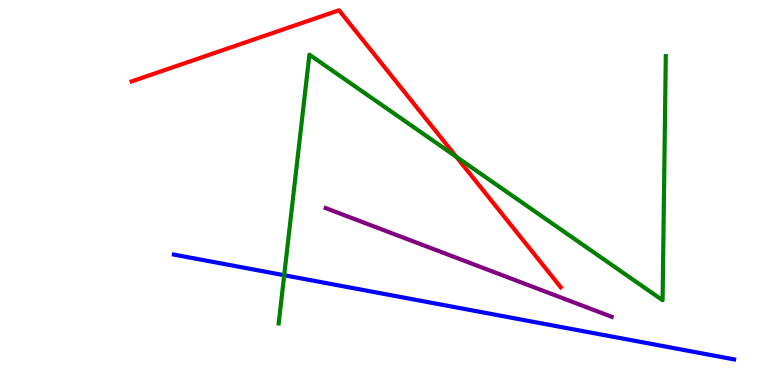[{'lines': ['blue', 'red'], 'intersections': []}, {'lines': ['green', 'red'], 'intersections': [{'x': 5.89, 'y': 5.93}]}, {'lines': ['purple', 'red'], 'intersections': []}, {'lines': ['blue', 'green'], 'intersections': [{'x': 3.67, 'y': 2.85}]}, {'lines': ['blue', 'purple'], 'intersections': []}, {'lines': ['green', 'purple'], 'intersections': []}]